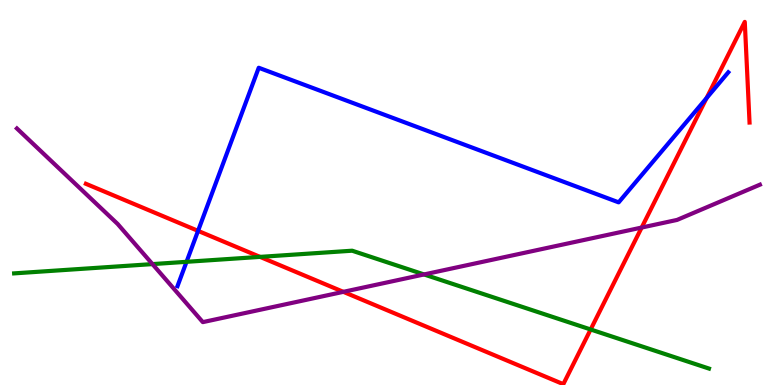[{'lines': ['blue', 'red'], 'intersections': [{'x': 2.56, 'y': 4.0}, {'x': 9.12, 'y': 7.45}]}, {'lines': ['green', 'red'], 'intersections': [{'x': 3.36, 'y': 3.33}, {'x': 7.62, 'y': 1.44}]}, {'lines': ['purple', 'red'], 'intersections': [{'x': 4.43, 'y': 2.42}, {'x': 8.28, 'y': 4.09}]}, {'lines': ['blue', 'green'], 'intersections': [{'x': 2.41, 'y': 3.2}]}, {'lines': ['blue', 'purple'], 'intersections': []}, {'lines': ['green', 'purple'], 'intersections': [{'x': 1.97, 'y': 3.14}, {'x': 5.47, 'y': 2.87}]}]